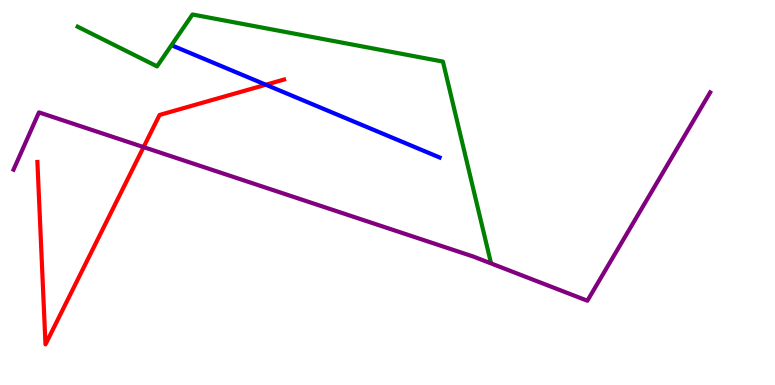[{'lines': ['blue', 'red'], 'intersections': [{'x': 3.43, 'y': 7.8}]}, {'lines': ['green', 'red'], 'intersections': []}, {'lines': ['purple', 'red'], 'intersections': [{'x': 1.85, 'y': 6.18}]}, {'lines': ['blue', 'green'], 'intersections': []}, {'lines': ['blue', 'purple'], 'intersections': []}, {'lines': ['green', 'purple'], 'intersections': []}]